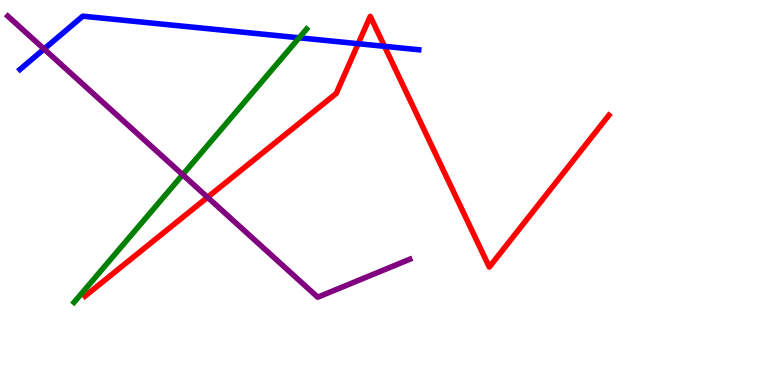[{'lines': ['blue', 'red'], 'intersections': [{'x': 4.62, 'y': 8.87}, {'x': 4.96, 'y': 8.8}]}, {'lines': ['green', 'red'], 'intersections': []}, {'lines': ['purple', 'red'], 'intersections': [{'x': 2.68, 'y': 4.88}]}, {'lines': ['blue', 'green'], 'intersections': [{'x': 3.86, 'y': 9.02}]}, {'lines': ['blue', 'purple'], 'intersections': [{'x': 0.569, 'y': 8.73}]}, {'lines': ['green', 'purple'], 'intersections': [{'x': 2.36, 'y': 5.46}]}]